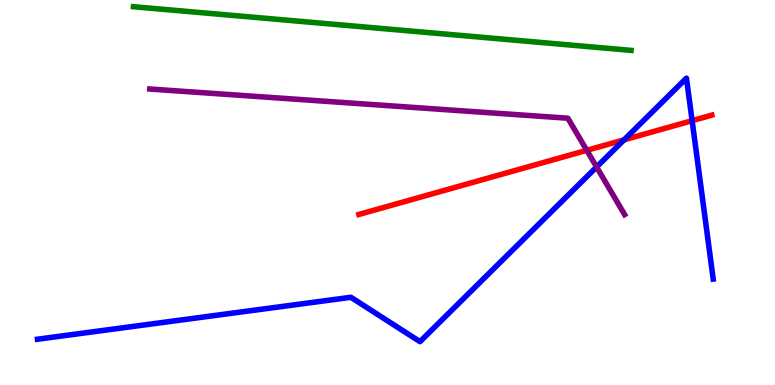[{'lines': ['blue', 'red'], 'intersections': [{'x': 8.05, 'y': 6.37}, {'x': 8.93, 'y': 6.87}]}, {'lines': ['green', 'red'], 'intersections': []}, {'lines': ['purple', 'red'], 'intersections': [{'x': 7.57, 'y': 6.1}]}, {'lines': ['blue', 'green'], 'intersections': []}, {'lines': ['blue', 'purple'], 'intersections': [{'x': 7.7, 'y': 5.66}]}, {'lines': ['green', 'purple'], 'intersections': []}]